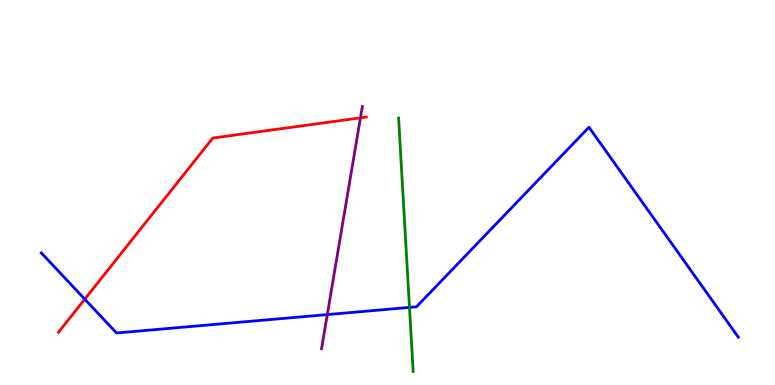[{'lines': ['blue', 'red'], 'intersections': [{'x': 1.09, 'y': 2.23}]}, {'lines': ['green', 'red'], 'intersections': []}, {'lines': ['purple', 'red'], 'intersections': [{'x': 4.65, 'y': 6.94}]}, {'lines': ['blue', 'green'], 'intersections': [{'x': 5.28, 'y': 2.02}]}, {'lines': ['blue', 'purple'], 'intersections': [{'x': 4.22, 'y': 1.83}]}, {'lines': ['green', 'purple'], 'intersections': []}]